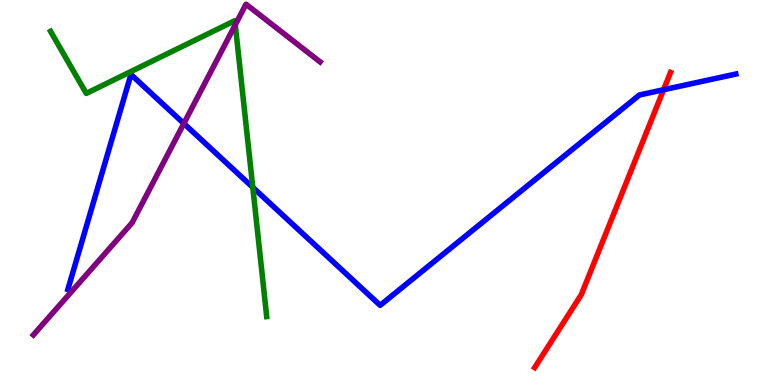[{'lines': ['blue', 'red'], 'intersections': [{'x': 8.56, 'y': 7.67}]}, {'lines': ['green', 'red'], 'intersections': []}, {'lines': ['purple', 'red'], 'intersections': []}, {'lines': ['blue', 'green'], 'intersections': [{'x': 3.26, 'y': 5.13}]}, {'lines': ['blue', 'purple'], 'intersections': [{'x': 2.37, 'y': 6.79}]}, {'lines': ['green', 'purple'], 'intersections': [{'x': 3.04, 'y': 9.36}]}]